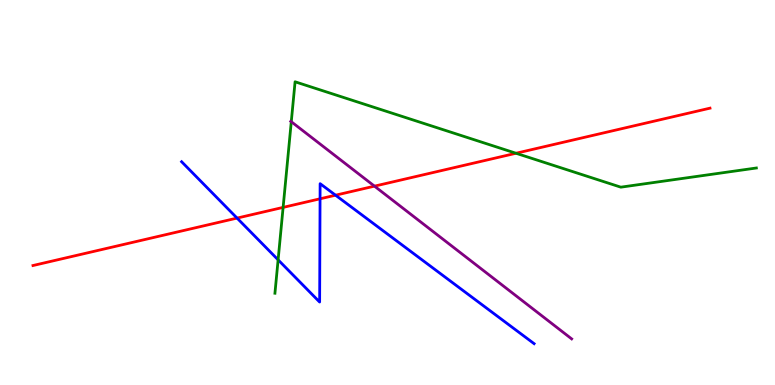[{'lines': ['blue', 'red'], 'intersections': [{'x': 3.06, 'y': 4.34}, {'x': 4.13, 'y': 4.84}, {'x': 4.33, 'y': 4.93}]}, {'lines': ['green', 'red'], 'intersections': [{'x': 3.65, 'y': 4.61}, {'x': 6.66, 'y': 6.02}]}, {'lines': ['purple', 'red'], 'intersections': [{'x': 4.83, 'y': 5.16}]}, {'lines': ['blue', 'green'], 'intersections': [{'x': 3.59, 'y': 3.25}]}, {'lines': ['blue', 'purple'], 'intersections': []}, {'lines': ['green', 'purple'], 'intersections': [{'x': 3.76, 'y': 6.84}]}]